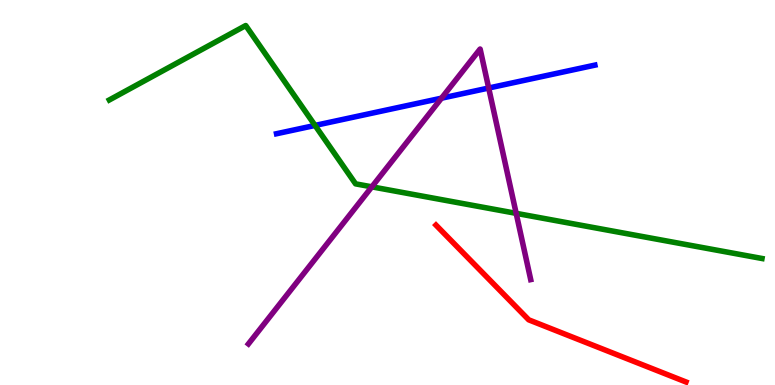[{'lines': ['blue', 'red'], 'intersections': []}, {'lines': ['green', 'red'], 'intersections': []}, {'lines': ['purple', 'red'], 'intersections': []}, {'lines': ['blue', 'green'], 'intersections': [{'x': 4.07, 'y': 6.74}]}, {'lines': ['blue', 'purple'], 'intersections': [{'x': 5.7, 'y': 7.45}, {'x': 6.31, 'y': 7.71}]}, {'lines': ['green', 'purple'], 'intersections': [{'x': 4.8, 'y': 5.15}, {'x': 6.66, 'y': 4.46}]}]